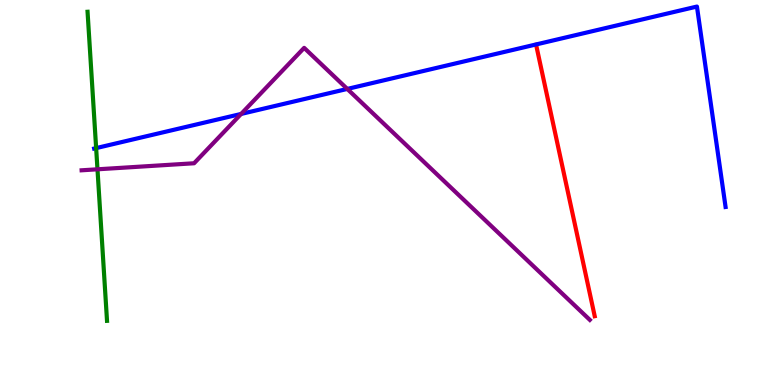[{'lines': ['blue', 'red'], 'intersections': []}, {'lines': ['green', 'red'], 'intersections': []}, {'lines': ['purple', 'red'], 'intersections': []}, {'lines': ['blue', 'green'], 'intersections': [{'x': 1.24, 'y': 6.15}]}, {'lines': ['blue', 'purple'], 'intersections': [{'x': 3.11, 'y': 7.04}, {'x': 4.48, 'y': 7.69}]}, {'lines': ['green', 'purple'], 'intersections': [{'x': 1.26, 'y': 5.6}]}]